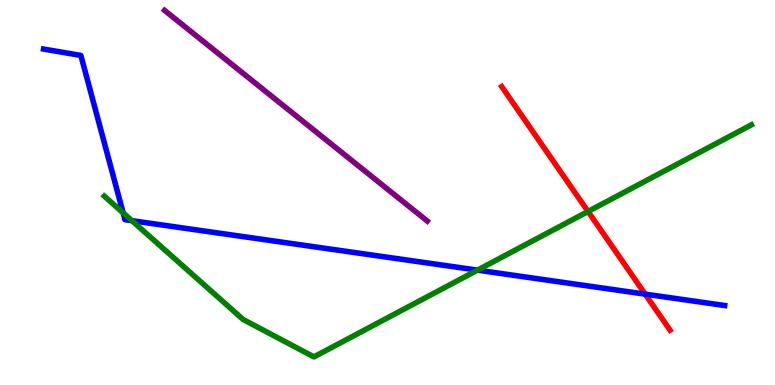[{'lines': ['blue', 'red'], 'intersections': [{'x': 8.32, 'y': 2.36}]}, {'lines': ['green', 'red'], 'intersections': [{'x': 7.59, 'y': 4.51}]}, {'lines': ['purple', 'red'], 'intersections': []}, {'lines': ['blue', 'green'], 'intersections': [{'x': 1.59, 'y': 4.47}, {'x': 1.7, 'y': 4.27}, {'x': 6.16, 'y': 2.98}]}, {'lines': ['blue', 'purple'], 'intersections': []}, {'lines': ['green', 'purple'], 'intersections': []}]